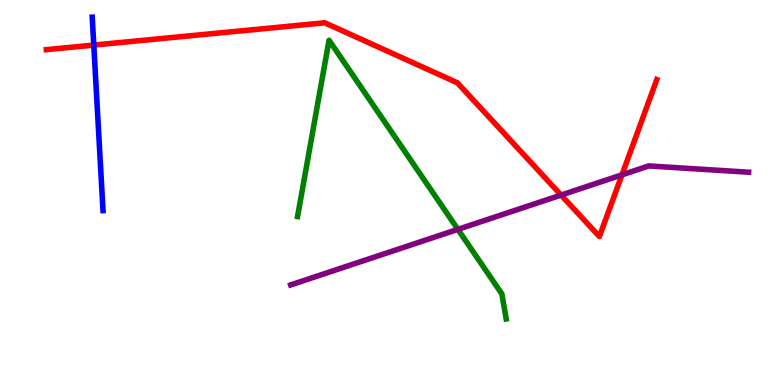[{'lines': ['blue', 'red'], 'intersections': [{'x': 1.21, 'y': 8.83}]}, {'lines': ['green', 'red'], 'intersections': []}, {'lines': ['purple', 'red'], 'intersections': [{'x': 7.24, 'y': 4.93}, {'x': 8.03, 'y': 5.46}]}, {'lines': ['blue', 'green'], 'intersections': []}, {'lines': ['blue', 'purple'], 'intersections': []}, {'lines': ['green', 'purple'], 'intersections': [{'x': 5.91, 'y': 4.04}]}]